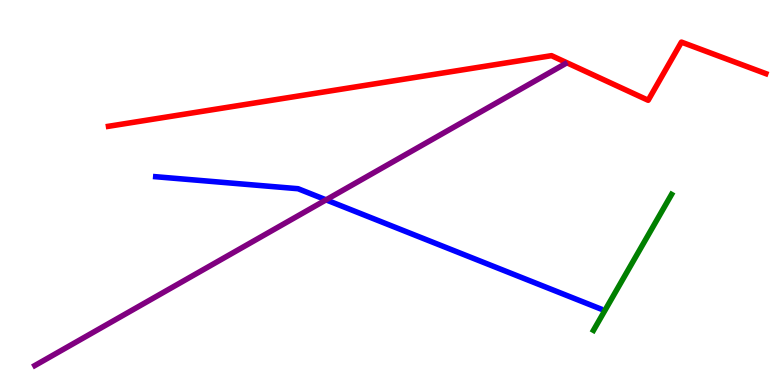[{'lines': ['blue', 'red'], 'intersections': []}, {'lines': ['green', 'red'], 'intersections': []}, {'lines': ['purple', 'red'], 'intersections': []}, {'lines': ['blue', 'green'], 'intersections': []}, {'lines': ['blue', 'purple'], 'intersections': [{'x': 4.21, 'y': 4.81}]}, {'lines': ['green', 'purple'], 'intersections': []}]